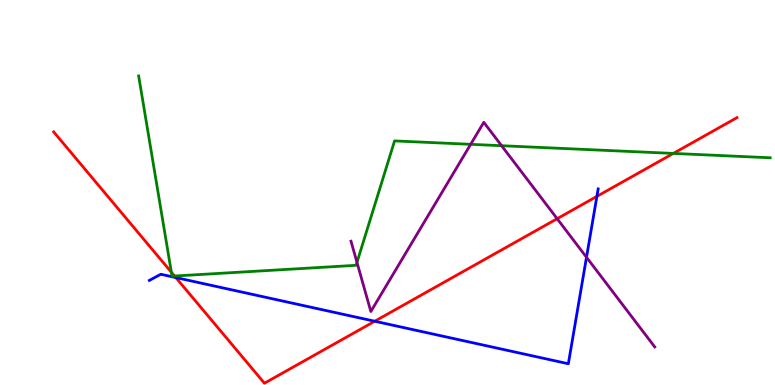[{'lines': ['blue', 'red'], 'intersections': [{'x': 2.27, 'y': 2.79}, {'x': 4.84, 'y': 1.66}, {'x': 7.7, 'y': 4.9}]}, {'lines': ['green', 'red'], 'intersections': [{'x': 2.21, 'y': 2.93}, {'x': 2.25, 'y': 2.83}, {'x': 8.69, 'y': 6.01}]}, {'lines': ['purple', 'red'], 'intersections': [{'x': 7.19, 'y': 4.32}]}, {'lines': ['blue', 'green'], 'intersections': []}, {'lines': ['blue', 'purple'], 'intersections': [{'x': 7.57, 'y': 3.32}]}, {'lines': ['green', 'purple'], 'intersections': [{'x': 4.61, 'y': 3.18}, {'x': 6.07, 'y': 6.25}, {'x': 6.47, 'y': 6.22}]}]